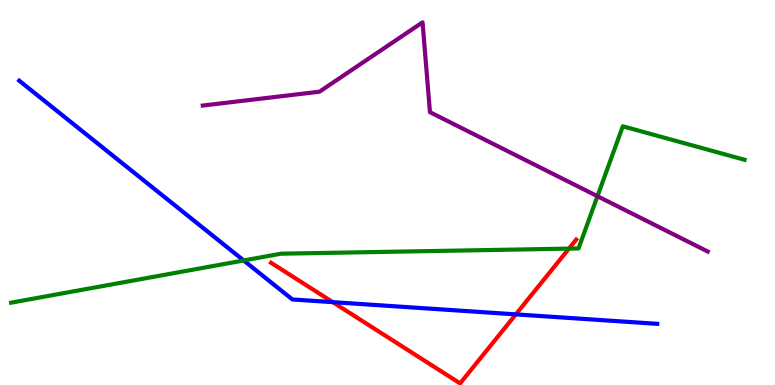[{'lines': ['blue', 'red'], 'intersections': [{'x': 4.29, 'y': 2.15}, {'x': 6.66, 'y': 1.83}]}, {'lines': ['green', 'red'], 'intersections': [{'x': 7.34, 'y': 3.54}]}, {'lines': ['purple', 'red'], 'intersections': []}, {'lines': ['blue', 'green'], 'intersections': [{'x': 3.14, 'y': 3.23}]}, {'lines': ['blue', 'purple'], 'intersections': []}, {'lines': ['green', 'purple'], 'intersections': [{'x': 7.71, 'y': 4.9}]}]